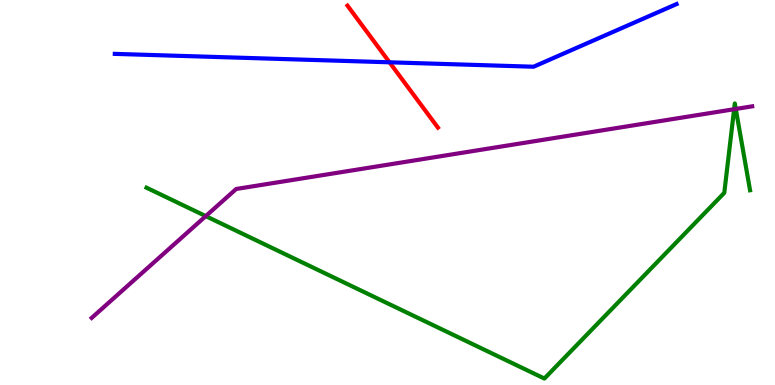[{'lines': ['blue', 'red'], 'intersections': [{'x': 5.03, 'y': 8.38}]}, {'lines': ['green', 'red'], 'intersections': []}, {'lines': ['purple', 'red'], 'intersections': []}, {'lines': ['blue', 'green'], 'intersections': []}, {'lines': ['blue', 'purple'], 'intersections': []}, {'lines': ['green', 'purple'], 'intersections': [{'x': 2.66, 'y': 4.39}, {'x': 9.47, 'y': 7.16}, {'x': 9.49, 'y': 7.17}]}]